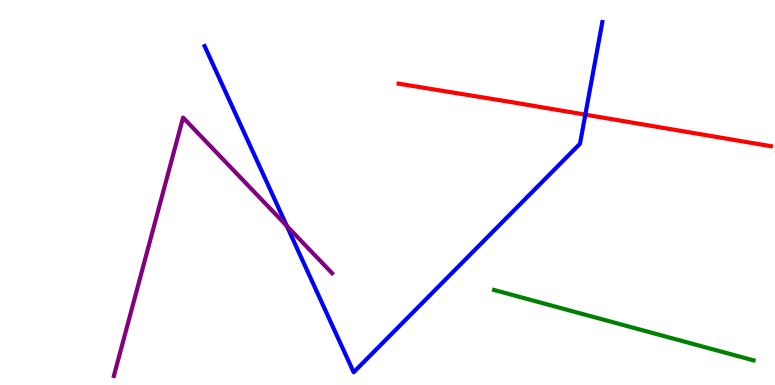[{'lines': ['blue', 'red'], 'intersections': [{'x': 7.55, 'y': 7.02}]}, {'lines': ['green', 'red'], 'intersections': []}, {'lines': ['purple', 'red'], 'intersections': []}, {'lines': ['blue', 'green'], 'intersections': []}, {'lines': ['blue', 'purple'], 'intersections': [{'x': 3.7, 'y': 4.13}]}, {'lines': ['green', 'purple'], 'intersections': []}]